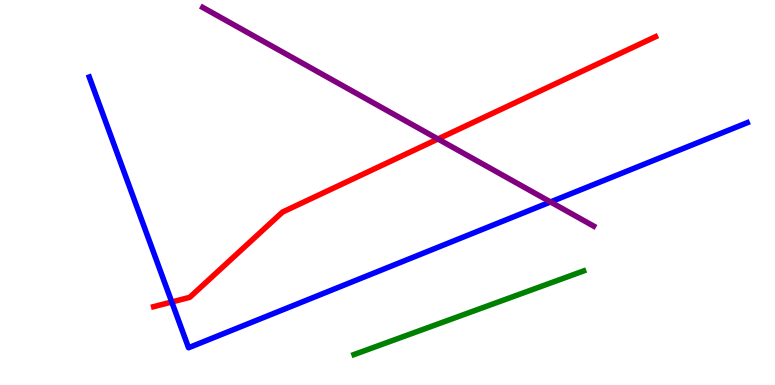[{'lines': ['blue', 'red'], 'intersections': [{'x': 2.22, 'y': 2.16}]}, {'lines': ['green', 'red'], 'intersections': []}, {'lines': ['purple', 'red'], 'intersections': [{'x': 5.65, 'y': 6.39}]}, {'lines': ['blue', 'green'], 'intersections': []}, {'lines': ['blue', 'purple'], 'intersections': [{'x': 7.1, 'y': 4.75}]}, {'lines': ['green', 'purple'], 'intersections': []}]